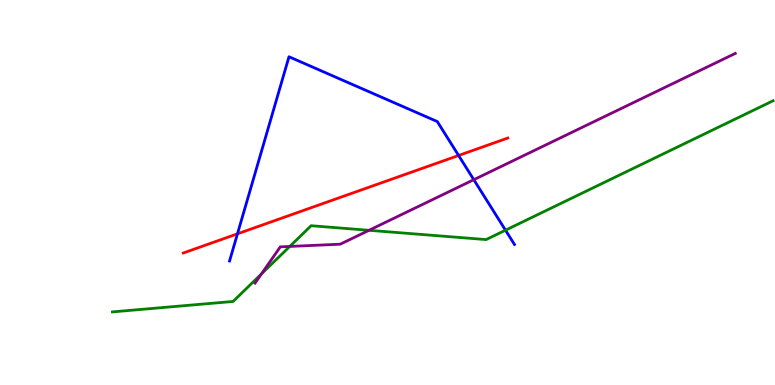[{'lines': ['blue', 'red'], 'intersections': [{'x': 3.06, 'y': 3.93}, {'x': 5.92, 'y': 5.96}]}, {'lines': ['green', 'red'], 'intersections': []}, {'lines': ['purple', 'red'], 'intersections': []}, {'lines': ['blue', 'green'], 'intersections': [{'x': 6.52, 'y': 4.02}]}, {'lines': ['blue', 'purple'], 'intersections': [{'x': 6.11, 'y': 5.33}]}, {'lines': ['green', 'purple'], 'intersections': [{'x': 3.37, 'y': 2.88}, {'x': 3.74, 'y': 3.6}, {'x': 4.76, 'y': 4.02}]}]